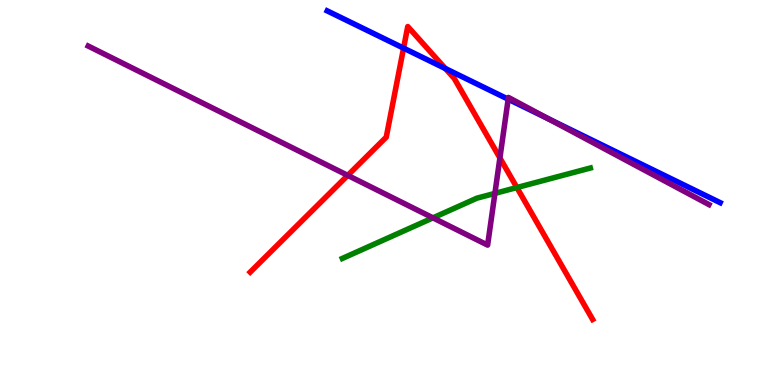[{'lines': ['blue', 'red'], 'intersections': [{'x': 5.21, 'y': 8.75}, {'x': 5.75, 'y': 8.22}]}, {'lines': ['green', 'red'], 'intersections': [{'x': 6.67, 'y': 5.13}]}, {'lines': ['purple', 'red'], 'intersections': [{'x': 4.49, 'y': 5.44}, {'x': 6.45, 'y': 5.9}]}, {'lines': ['blue', 'green'], 'intersections': []}, {'lines': ['blue', 'purple'], 'intersections': [{'x': 6.56, 'y': 7.42}, {'x': 7.08, 'y': 6.91}]}, {'lines': ['green', 'purple'], 'intersections': [{'x': 5.59, 'y': 4.34}, {'x': 6.39, 'y': 4.98}]}]